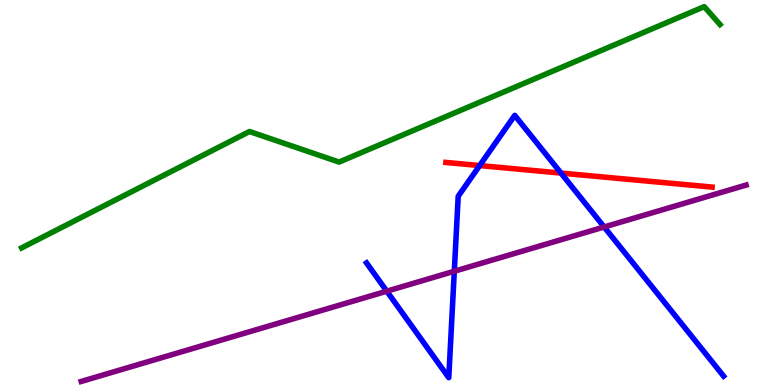[{'lines': ['blue', 'red'], 'intersections': [{'x': 6.19, 'y': 5.7}, {'x': 7.24, 'y': 5.5}]}, {'lines': ['green', 'red'], 'intersections': []}, {'lines': ['purple', 'red'], 'intersections': []}, {'lines': ['blue', 'green'], 'intersections': []}, {'lines': ['blue', 'purple'], 'intersections': [{'x': 4.99, 'y': 2.44}, {'x': 5.86, 'y': 2.95}, {'x': 7.8, 'y': 4.1}]}, {'lines': ['green', 'purple'], 'intersections': []}]